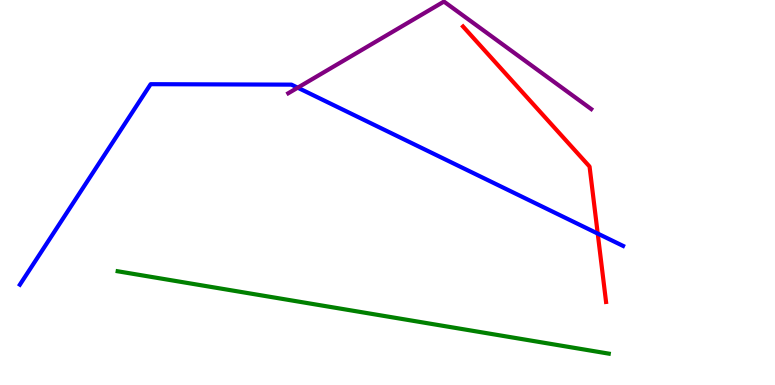[{'lines': ['blue', 'red'], 'intersections': [{'x': 7.71, 'y': 3.93}]}, {'lines': ['green', 'red'], 'intersections': []}, {'lines': ['purple', 'red'], 'intersections': []}, {'lines': ['blue', 'green'], 'intersections': []}, {'lines': ['blue', 'purple'], 'intersections': [{'x': 3.84, 'y': 7.72}]}, {'lines': ['green', 'purple'], 'intersections': []}]